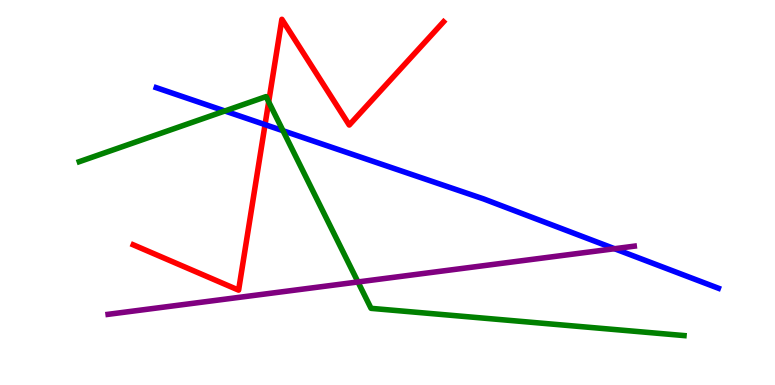[{'lines': ['blue', 'red'], 'intersections': [{'x': 3.42, 'y': 6.76}]}, {'lines': ['green', 'red'], 'intersections': [{'x': 3.47, 'y': 7.35}]}, {'lines': ['purple', 'red'], 'intersections': []}, {'lines': ['blue', 'green'], 'intersections': [{'x': 2.9, 'y': 7.12}, {'x': 3.65, 'y': 6.6}]}, {'lines': ['blue', 'purple'], 'intersections': [{'x': 7.93, 'y': 3.54}]}, {'lines': ['green', 'purple'], 'intersections': [{'x': 4.62, 'y': 2.68}]}]